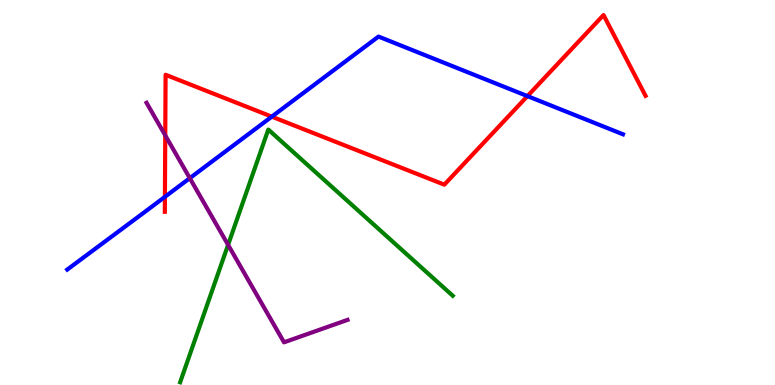[{'lines': ['blue', 'red'], 'intersections': [{'x': 2.13, 'y': 4.89}, {'x': 3.51, 'y': 6.97}, {'x': 6.81, 'y': 7.5}]}, {'lines': ['green', 'red'], 'intersections': []}, {'lines': ['purple', 'red'], 'intersections': [{'x': 2.13, 'y': 6.48}]}, {'lines': ['blue', 'green'], 'intersections': []}, {'lines': ['blue', 'purple'], 'intersections': [{'x': 2.45, 'y': 5.37}]}, {'lines': ['green', 'purple'], 'intersections': [{'x': 2.94, 'y': 3.64}]}]